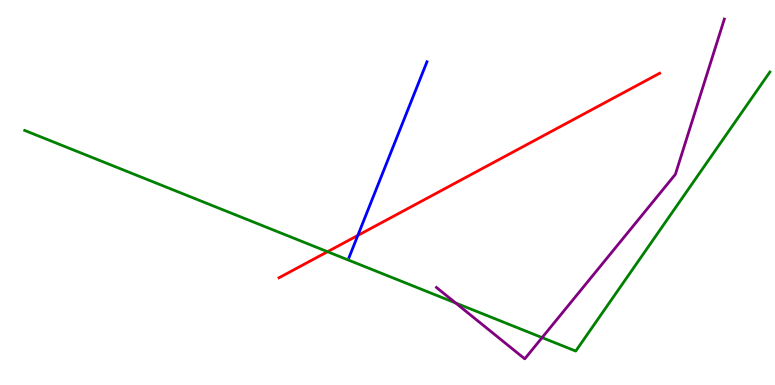[{'lines': ['blue', 'red'], 'intersections': [{'x': 4.62, 'y': 3.88}]}, {'lines': ['green', 'red'], 'intersections': [{'x': 4.23, 'y': 3.46}]}, {'lines': ['purple', 'red'], 'intersections': []}, {'lines': ['blue', 'green'], 'intersections': []}, {'lines': ['blue', 'purple'], 'intersections': []}, {'lines': ['green', 'purple'], 'intersections': [{'x': 5.88, 'y': 2.13}, {'x': 6.99, 'y': 1.23}]}]